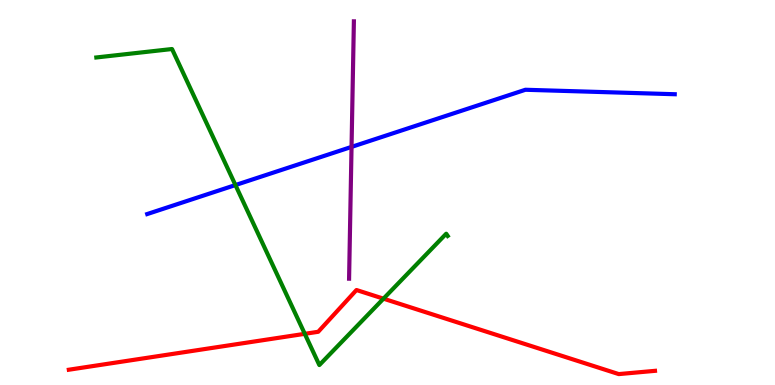[{'lines': ['blue', 'red'], 'intersections': []}, {'lines': ['green', 'red'], 'intersections': [{'x': 3.93, 'y': 1.33}, {'x': 4.95, 'y': 2.24}]}, {'lines': ['purple', 'red'], 'intersections': []}, {'lines': ['blue', 'green'], 'intersections': [{'x': 3.04, 'y': 5.19}]}, {'lines': ['blue', 'purple'], 'intersections': [{'x': 4.54, 'y': 6.18}]}, {'lines': ['green', 'purple'], 'intersections': []}]